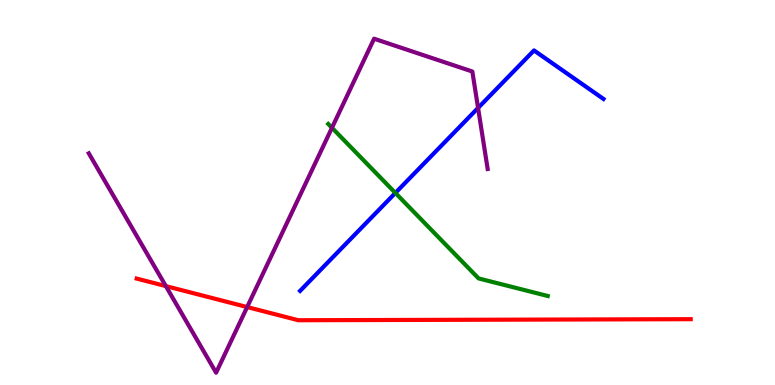[{'lines': ['blue', 'red'], 'intersections': []}, {'lines': ['green', 'red'], 'intersections': []}, {'lines': ['purple', 'red'], 'intersections': [{'x': 2.14, 'y': 2.57}, {'x': 3.19, 'y': 2.02}]}, {'lines': ['blue', 'green'], 'intersections': [{'x': 5.1, 'y': 4.99}]}, {'lines': ['blue', 'purple'], 'intersections': [{'x': 6.17, 'y': 7.2}]}, {'lines': ['green', 'purple'], 'intersections': [{'x': 4.28, 'y': 6.68}]}]